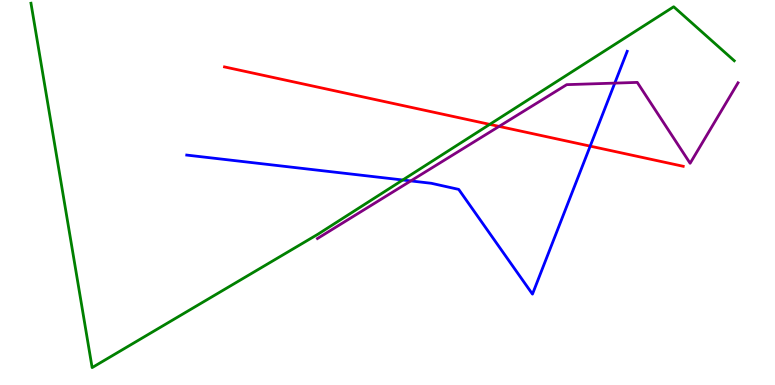[{'lines': ['blue', 'red'], 'intersections': [{'x': 7.62, 'y': 6.2}]}, {'lines': ['green', 'red'], 'intersections': [{'x': 6.32, 'y': 6.77}]}, {'lines': ['purple', 'red'], 'intersections': [{'x': 6.44, 'y': 6.72}]}, {'lines': ['blue', 'green'], 'intersections': [{'x': 5.2, 'y': 5.32}]}, {'lines': ['blue', 'purple'], 'intersections': [{'x': 5.3, 'y': 5.3}, {'x': 7.93, 'y': 7.84}]}, {'lines': ['green', 'purple'], 'intersections': []}]